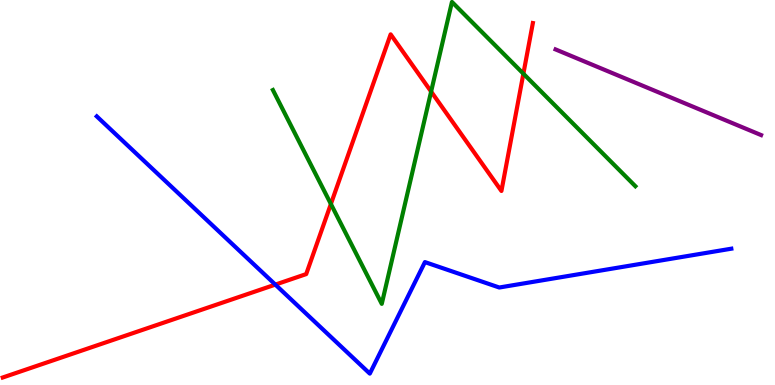[{'lines': ['blue', 'red'], 'intersections': [{'x': 3.55, 'y': 2.61}]}, {'lines': ['green', 'red'], 'intersections': [{'x': 4.27, 'y': 4.7}, {'x': 5.56, 'y': 7.62}, {'x': 6.75, 'y': 8.09}]}, {'lines': ['purple', 'red'], 'intersections': []}, {'lines': ['blue', 'green'], 'intersections': []}, {'lines': ['blue', 'purple'], 'intersections': []}, {'lines': ['green', 'purple'], 'intersections': []}]